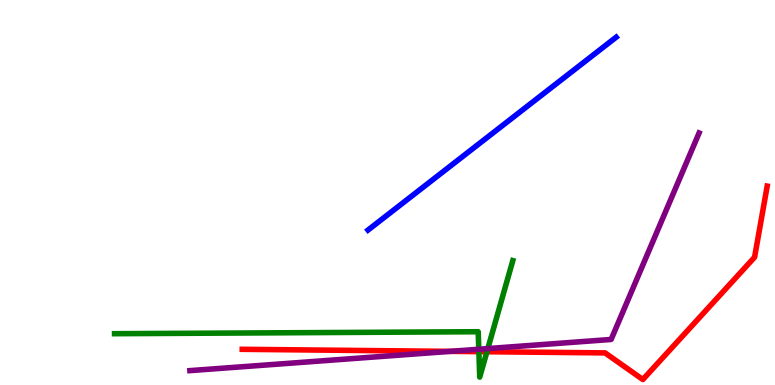[{'lines': ['blue', 'red'], 'intersections': []}, {'lines': ['green', 'red'], 'intersections': [{'x': 6.18, 'y': 0.866}, {'x': 6.28, 'y': 0.864}]}, {'lines': ['purple', 'red'], 'intersections': [{'x': 5.81, 'y': 0.874}]}, {'lines': ['blue', 'green'], 'intersections': []}, {'lines': ['blue', 'purple'], 'intersections': []}, {'lines': ['green', 'purple'], 'intersections': [{'x': 6.18, 'y': 0.929}, {'x': 6.29, 'y': 0.946}]}]